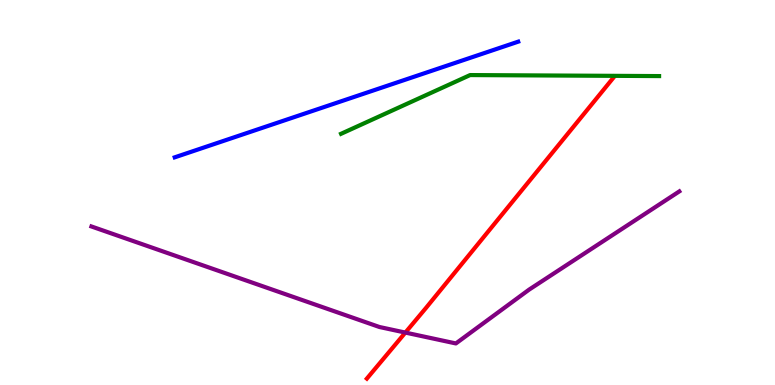[{'lines': ['blue', 'red'], 'intersections': []}, {'lines': ['green', 'red'], 'intersections': []}, {'lines': ['purple', 'red'], 'intersections': [{'x': 5.23, 'y': 1.36}]}, {'lines': ['blue', 'green'], 'intersections': []}, {'lines': ['blue', 'purple'], 'intersections': []}, {'lines': ['green', 'purple'], 'intersections': []}]